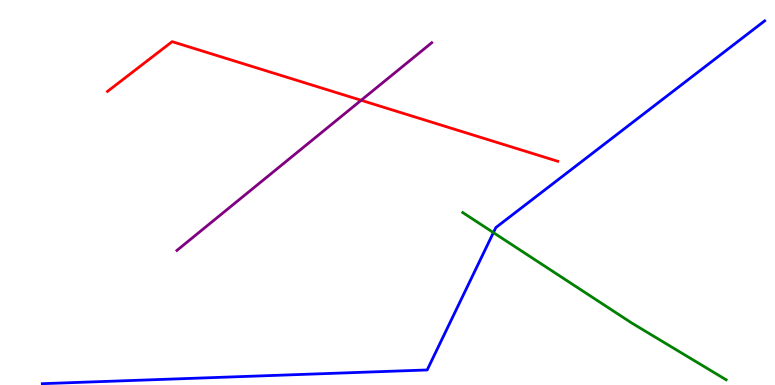[{'lines': ['blue', 'red'], 'intersections': []}, {'lines': ['green', 'red'], 'intersections': []}, {'lines': ['purple', 'red'], 'intersections': [{'x': 4.66, 'y': 7.4}]}, {'lines': ['blue', 'green'], 'intersections': [{'x': 6.37, 'y': 3.96}]}, {'lines': ['blue', 'purple'], 'intersections': []}, {'lines': ['green', 'purple'], 'intersections': []}]